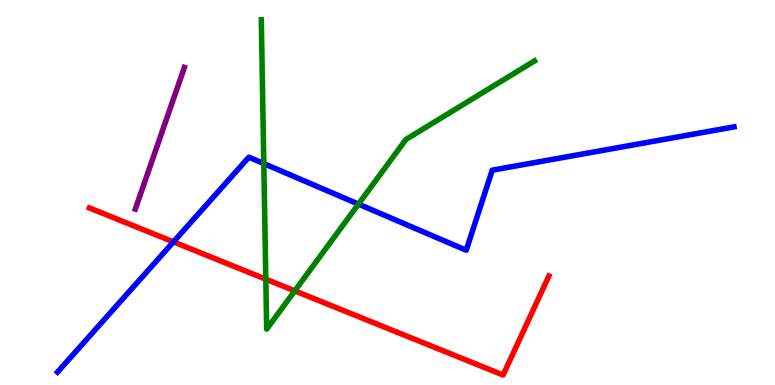[{'lines': ['blue', 'red'], 'intersections': [{'x': 2.24, 'y': 3.72}]}, {'lines': ['green', 'red'], 'intersections': [{'x': 3.43, 'y': 2.75}, {'x': 3.8, 'y': 2.45}]}, {'lines': ['purple', 'red'], 'intersections': []}, {'lines': ['blue', 'green'], 'intersections': [{'x': 3.4, 'y': 5.75}, {'x': 4.63, 'y': 4.7}]}, {'lines': ['blue', 'purple'], 'intersections': []}, {'lines': ['green', 'purple'], 'intersections': []}]